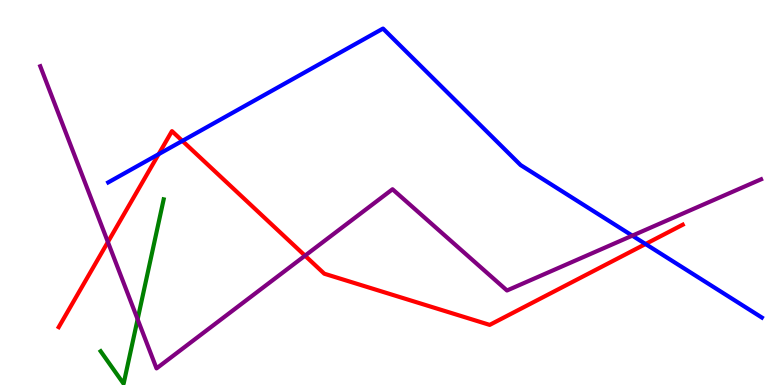[{'lines': ['blue', 'red'], 'intersections': [{'x': 2.05, 'y': 6.0}, {'x': 2.35, 'y': 6.34}, {'x': 8.33, 'y': 3.66}]}, {'lines': ['green', 'red'], 'intersections': []}, {'lines': ['purple', 'red'], 'intersections': [{'x': 1.39, 'y': 3.71}, {'x': 3.94, 'y': 3.36}]}, {'lines': ['blue', 'green'], 'intersections': []}, {'lines': ['blue', 'purple'], 'intersections': [{'x': 8.16, 'y': 3.88}]}, {'lines': ['green', 'purple'], 'intersections': [{'x': 1.78, 'y': 1.71}]}]